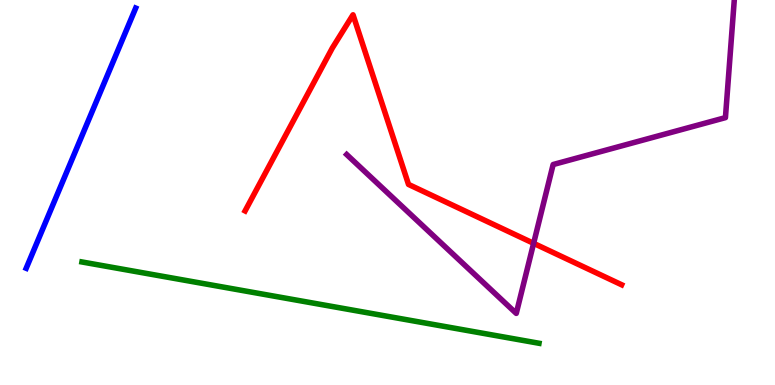[{'lines': ['blue', 'red'], 'intersections': []}, {'lines': ['green', 'red'], 'intersections': []}, {'lines': ['purple', 'red'], 'intersections': [{'x': 6.89, 'y': 3.68}]}, {'lines': ['blue', 'green'], 'intersections': []}, {'lines': ['blue', 'purple'], 'intersections': []}, {'lines': ['green', 'purple'], 'intersections': []}]